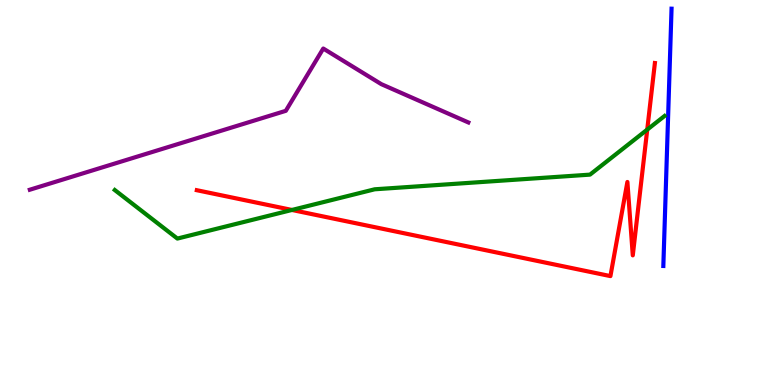[{'lines': ['blue', 'red'], 'intersections': []}, {'lines': ['green', 'red'], 'intersections': [{'x': 3.77, 'y': 4.55}, {'x': 8.35, 'y': 6.63}]}, {'lines': ['purple', 'red'], 'intersections': []}, {'lines': ['blue', 'green'], 'intersections': []}, {'lines': ['blue', 'purple'], 'intersections': []}, {'lines': ['green', 'purple'], 'intersections': []}]